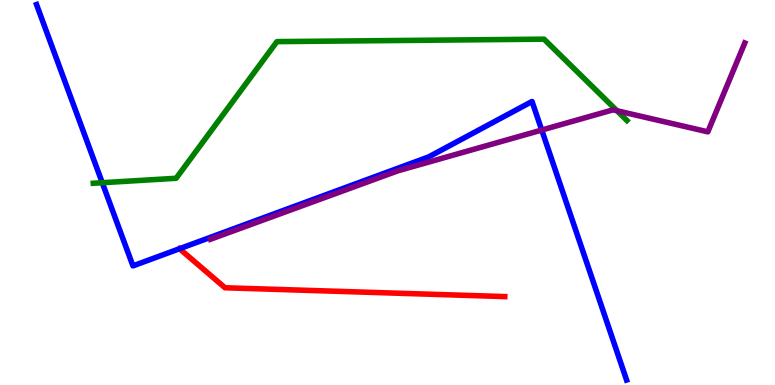[{'lines': ['blue', 'red'], 'intersections': []}, {'lines': ['green', 'red'], 'intersections': []}, {'lines': ['purple', 'red'], 'intersections': []}, {'lines': ['blue', 'green'], 'intersections': [{'x': 1.32, 'y': 5.25}]}, {'lines': ['blue', 'purple'], 'intersections': [{'x': 6.99, 'y': 6.62}]}, {'lines': ['green', 'purple'], 'intersections': [{'x': 7.96, 'y': 7.12}]}]